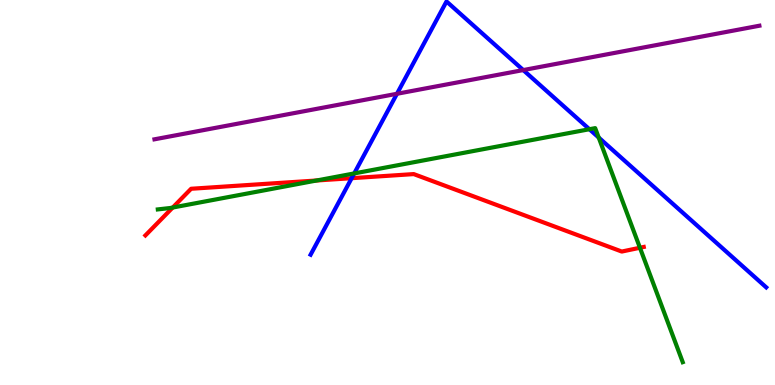[{'lines': ['blue', 'red'], 'intersections': [{'x': 4.54, 'y': 5.37}]}, {'lines': ['green', 'red'], 'intersections': [{'x': 2.23, 'y': 4.61}, {'x': 4.08, 'y': 5.31}, {'x': 8.26, 'y': 3.56}]}, {'lines': ['purple', 'red'], 'intersections': []}, {'lines': ['blue', 'green'], 'intersections': [{'x': 4.57, 'y': 5.5}, {'x': 7.61, 'y': 6.64}, {'x': 7.73, 'y': 6.43}]}, {'lines': ['blue', 'purple'], 'intersections': [{'x': 5.12, 'y': 7.56}, {'x': 6.75, 'y': 8.18}]}, {'lines': ['green', 'purple'], 'intersections': []}]